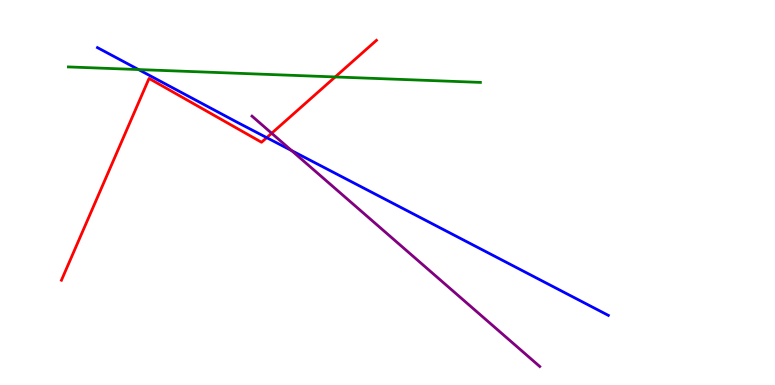[{'lines': ['blue', 'red'], 'intersections': [{'x': 3.44, 'y': 6.42}]}, {'lines': ['green', 'red'], 'intersections': [{'x': 4.32, 'y': 8.0}]}, {'lines': ['purple', 'red'], 'intersections': [{'x': 3.51, 'y': 6.54}]}, {'lines': ['blue', 'green'], 'intersections': [{'x': 1.79, 'y': 8.19}]}, {'lines': ['blue', 'purple'], 'intersections': [{'x': 3.76, 'y': 6.09}]}, {'lines': ['green', 'purple'], 'intersections': []}]